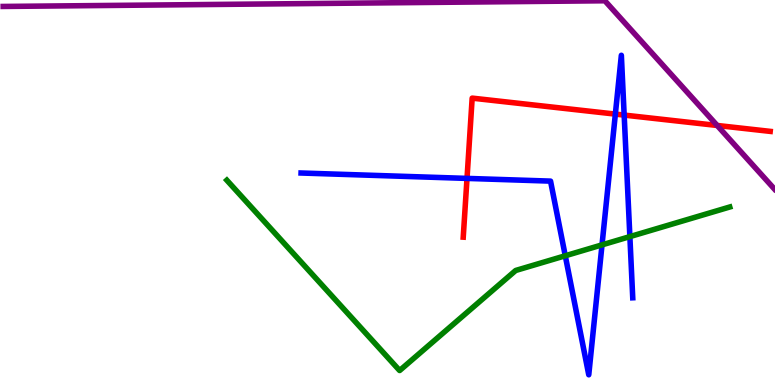[{'lines': ['blue', 'red'], 'intersections': [{'x': 6.03, 'y': 5.37}, {'x': 7.94, 'y': 7.04}, {'x': 8.05, 'y': 7.01}]}, {'lines': ['green', 'red'], 'intersections': []}, {'lines': ['purple', 'red'], 'intersections': [{'x': 9.25, 'y': 6.74}]}, {'lines': ['blue', 'green'], 'intersections': [{'x': 7.29, 'y': 3.36}, {'x': 7.77, 'y': 3.64}, {'x': 8.13, 'y': 3.85}]}, {'lines': ['blue', 'purple'], 'intersections': []}, {'lines': ['green', 'purple'], 'intersections': []}]